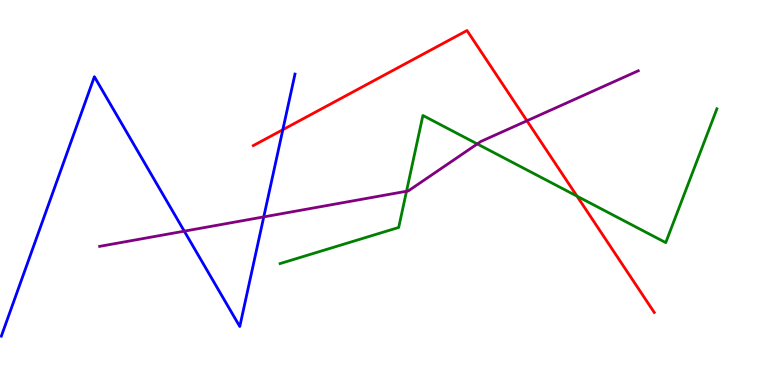[{'lines': ['blue', 'red'], 'intersections': [{'x': 3.65, 'y': 6.63}]}, {'lines': ['green', 'red'], 'intersections': [{'x': 7.45, 'y': 4.9}]}, {'lines': ['purple', 'red'], 'intersections': [{'x': 6.8, 'y': 6.86}]}, {'lines': ['blue', 'green'], 'intersections': []}, {'lines': ['blue', 'purple'], 'intersections': [{'x': 2.38, 'y': 4.0}, {'x': 3.4, 'y': 4.37}]}, {'lines': ['green', 'purple'], 'intersections': [{'x': 5.25, 'y': 5.03}, {'x': 6.16, 'y': 6.26}]}]